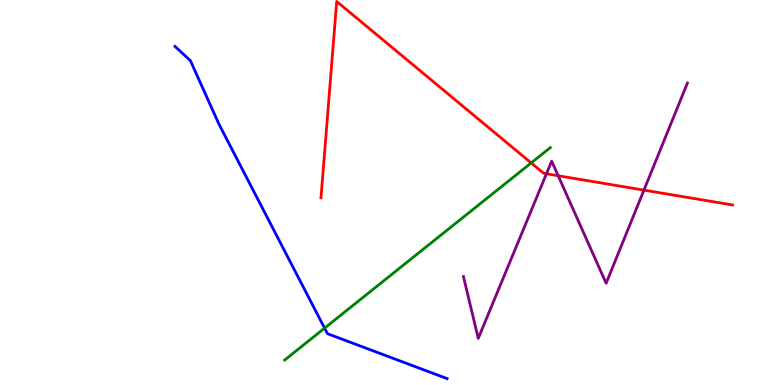[{'lines': ['blue', 'red'], 'intersections': []}, {'lines': ['green', 'red'], 'intersections': [{'x': 6.85, 'y': 5.77}]}, {'lines': ['purple', 'red'], 'intersections': [{'x': 7.05, 'y': 5.49}, {'x': 7.2, 'y': 5.44}, {'x': 8.31, 'y': 5.06}]}, {'lines': ['blue', 'green'], 'intersections': [{'x': 4.19, 'y': 1.48}]}, {'lines': ['blue', 'purple'], 'intersections': []}, {'lines': ['green', 'purple'], 'intersections': []}]